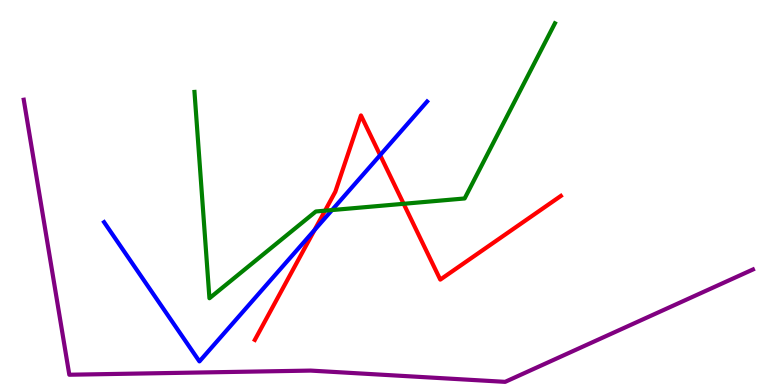[{'lines': ['blue', 'red'], 'intersections': [{'x': 4.06, 'y': 4.02}, {'x': 4.91, 'y': 5.97}]}, {'lines': ['green', 'red'], 'intersections': [{'x': 4.19, 'y': 4.53}, {'x': 5.21, 'y': 4.71}]}, {'lines': ['purple', 'red'], 'intersections': []}, {'lines': ['blue', 'green'], 'intersections': [{'x': 4.28, 'y': 4.54}]}, {'lines': ['blue', 'purple'], 'intersections': []}, {'lines': ['green', 'purple'], 'intersections': []}]